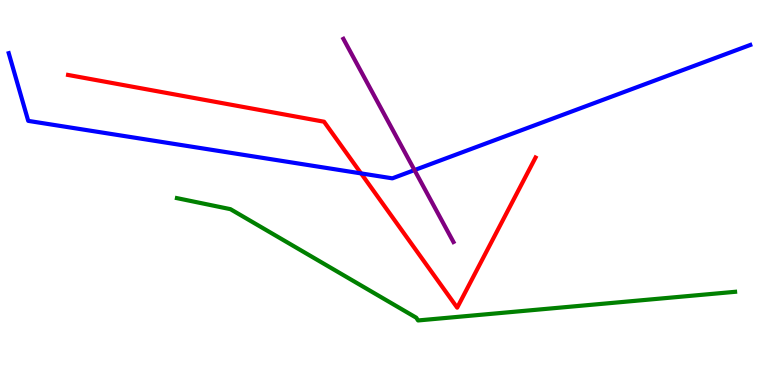[{'lines': ['blue', 'red'], 'intersections': [{'x': 4.66, 'y': 5.5}]}, {'lines': ['green', 'red'], 'intersections': []}, {'lines': ['purple', 'red'], 'intersections': []}, {'lines': ['blue', 'green'], 'intersections': []}, {'lines': ['blue', 'purple'], 'intersections': [{'x': 5.35, 'y': 5.58}]}, {'lines': ['green', 'purple'], 'intersections': []}]